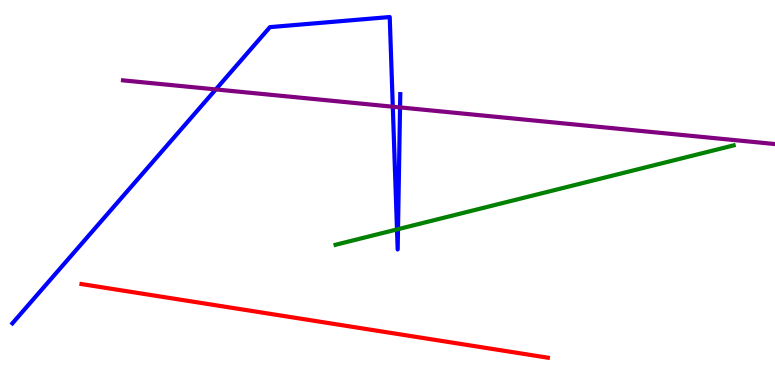[{'lines': ['blue', 'red'], 'intersections': []}, {'lines': ['green', 'red'], 'intersections': []}, {'lines': ['purple', 'red'], 'intersections': []}, {'lines': ['blue', 'green'], 'intersections': [{'x': 5.12, 'y': 4.04}, {'x': 5.14, 'y': 4.05}]}, {'lines': ['blue', 'purple'], 'intersections': [{'x': 2.78, 'y': 7.68}, {'x': 5.07, 'y': 7.23}, {'x': 5.16, 'y': 7.21}]}, {'lines': ['green', 'purple'], 'intersections': []}]